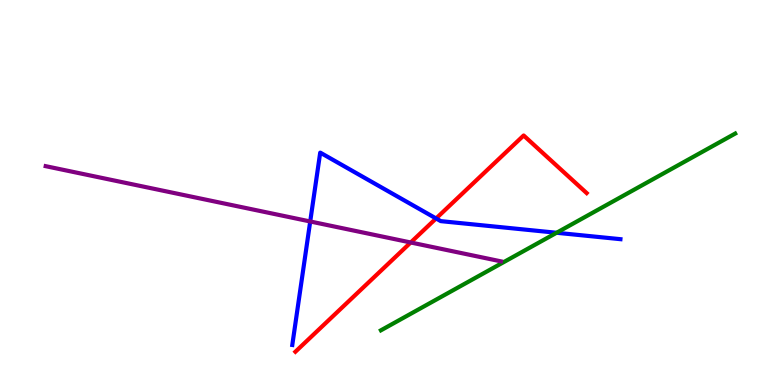[{'lines': ['blue', 'red'], 'intersections': [{'x': 5.63, 'y': 4.33}]}, {'lines': ['green', 'red'], 'intersections': []}, {'lines': ['purple', 'red'], 'intersections': [{'x': 5.3, 'y': 3.7}]}, {'lines': ['blue', 'green'], 'intersections': [{'x': 7.18, 'y': 3.95}]}, {'lines': ['blue', 'purple'], 'intersections': [{'x': 4.0, 'y': 4.25}]}, {'lines': ['green', 'purple'], 'intersections': []}]